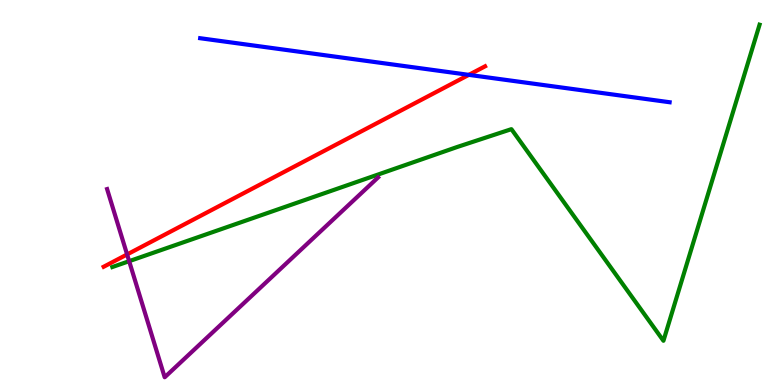[{'lines': ['blue', 'red'], 'intersections': [{'x': 6.05, 'y': 8.06}]}, {'lines': ['green', 'red'], 'intersections': []}, {'lines': ['purple', 'red'], 'intersections': [{'x': 1.64, 'y': 3.39}]}, {'lines': ['blue', 'green'], 'intersections': []}, {'lines': ['blue', 'purple'], 'intersections': []}, {'lines': ['green', 'purple'], 'intersections': [{'x': 1.67, 'y': 3.22}]}]